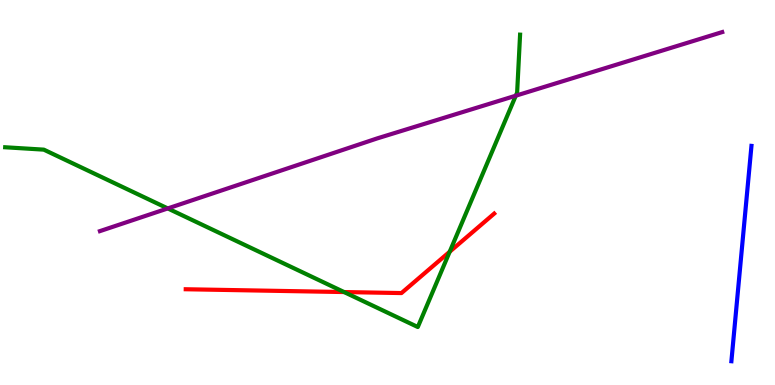[{'lines': ['blue', 'red'], 'intersections': []}, {'lines': ['green', 'red'], 'intersections': [{'x': 4.44, 'y': 2.41}, {'x': 5.8, 'y': 3.46}]}, {'lines': ['purple', 'red'], 'intersections': []}, {'lines': ['blue', 'green'], 'intersections': []}, {'lines': ['blue', 'purple'], 'intersections': []}, {'lines': ['green', 'purple'], 'intersections': [{'x': 2.16, 'y': 4.59}, {'x': 6.66, 'y': 7.51}]}]